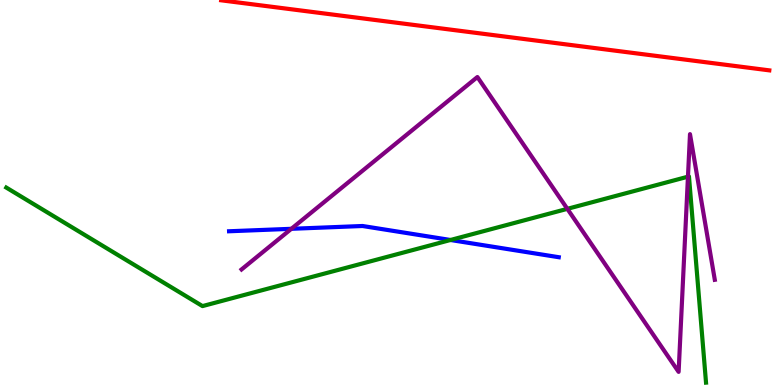[{'lines': ['blue', 'red'], 'intersections': []}, {'lines': ['green', 'red'], 'intersections': []}, {'lines': ['purple', 'red'], 'intersections': []}, {'lines': ['blue', 'green'], 'intersections': [{'x': 5.81, 'y': 3.77}]}, {'lines': ['blue', 'purple'], 'intersections': [{'x': 3.76, 'y': 4.06}]}, {'lines': ['green', 'purple'], 'intersections': [{'x': 7.32, 'y': 4.58}, {'x': 8.88, 'y': 5.41}]}]